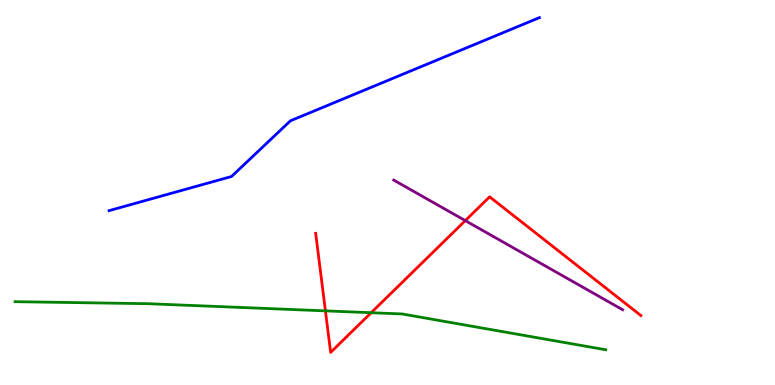[{'lines': ['blue', 'red'], 'intersections': []}, {'lines': ['green', 'red'], 'intersections': [{'x': 4.2, 'y': 1.93}, {'x': 4.79, 'y': 1.88}]}, {'lines': ['purple', 'red'], 'intersections': [{'x': 6.0, 'y': 4.27}]}, {'lines': ['blue', 'green'], 'intersections': []}, {'lines': ['blue', 'purple'], 'intersections': []}, {'lines': ['green', 'purple'], 'intersections': []}]